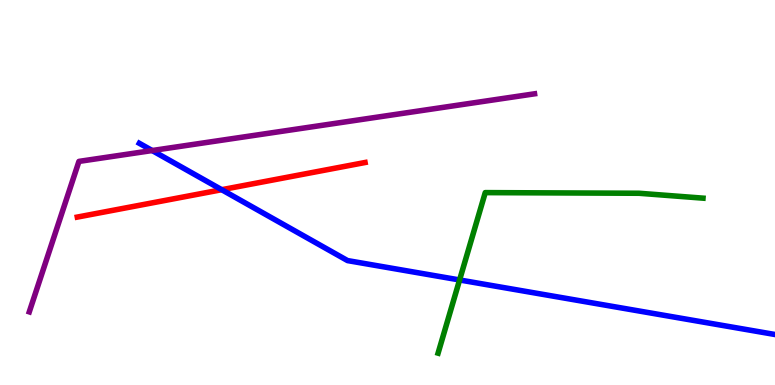[{'lines': ['blue', 'red'], 'intersections': [{'x': 2.86, 'y': 5.07}]}, {'lines': ['green', 'red'], 'intersections': []}, {'lines': ['purple', 'red'], 'intersections': []}, {'lines': ['blue', 'green'], 'intersections': [{'x': 5.93, 'y': 2.73}]}, {'lines': ['blue', 'purple'], 'intersections': [{'x': 1.96, 'y': 6.09}]}, {'lines': ['green', 'purple'], 'intersections': []}]